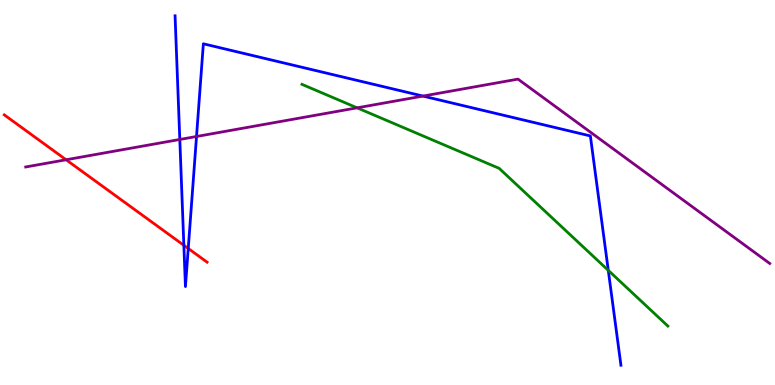[{'lines': ['blue', 'red'], 'intersections': [{'x': 2.37, 'y': 3.63}, {'x': 2.43, 'y': 3.55}]}, {'lines': ['green', 'red'], 'intersections': []}, {'lines': ['purple', 'red'], 'intersections': [{'x': 0.853, 'y': 5.85}]}, {'lines': ['blue', 'green'], 'intersections': [{'x': 7.85, 'y': 2.98}]}, {'lines': ['blue', 'purple'], 'intersections': [{'x': 2.32, 'y': 6.38}, {'x': 2.54, 'y': 6.45}, {'x': 5.46, 'y': 7.5}]}, {'lines': ['green', 'purple'], 'intersections': [{'x': 4.61, 'y': 7.2}]}]